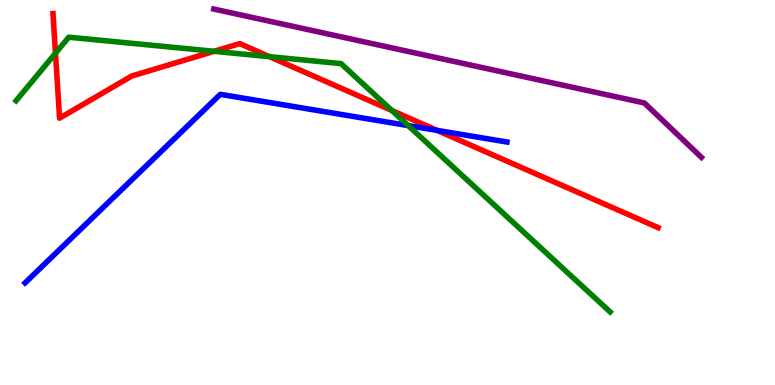[{'lines': ['blue', 'red'], 'intersections': [{'x': 5.64, 'y': 6.61}]}, {'lines': ['green', 'red'], 'intersections': [{'x': 0.716, 'y': 8.62}, {'x': 2.76, 'y': 8.67}, {'x': 3.48, 'y': 8.53}, {'x': 5.06, 'y': 7.13}]}, {'lines': ['purple', 'red'], 'intersections': []}, {'lines': ['blue', 'green'], 'intersections': [{'x': 5.27, 'y': 6.74}]}, {'lines': ['blue', 'purple'], 'intersections': []}, {'lines': ['green', 'purple'], 'intersections': []}]